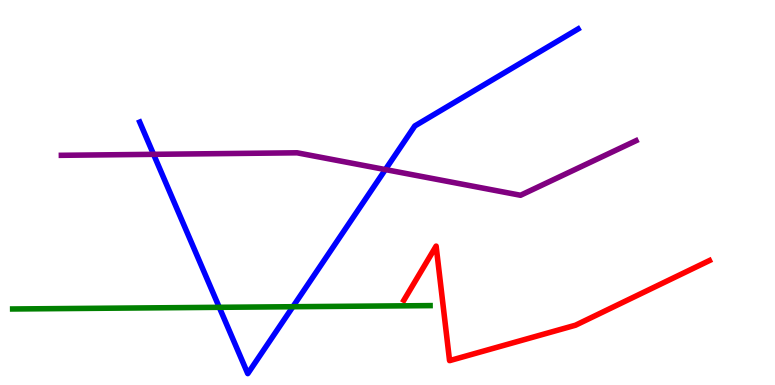[{'lines': ['blue', 'red'], 'intersections': []}, {'lines': ['green', 'red'], 'intersections': []}, {'lines': ['purple', 'red'], 'intersections': []}, {'lines': ['blue', 'green'], 'intersections': [{'x': 2.83, 'y': 2.02}, {'x': 3.78, 'y': 2.03}]}, {'lines': ['blue', 'purple'], 'intersections': [{'x': 1.98, 'y': 5.99}, {'x': 4.97, 'y': 5.6}]}, {'lines': ['green', 'purple'], 'intersections': []}]